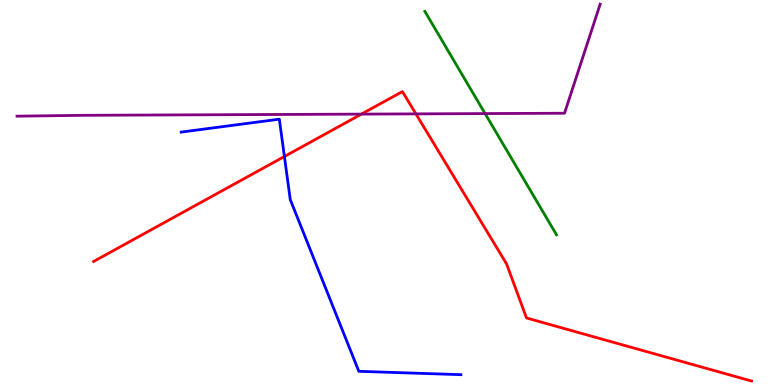[{'lines': ['blue', 'red'], 'intersections': [{'x': 3.67, 'y': 5.94}]}, {'lines': ['green', 'red'], 'intersections': []}, {'lines': ['purple', 'red'], 'intersections': [{'x': 4.66, 'y': 7.04}, {'x': 5.37, 'y': 7.04}]}, {'lines': ['blue', 'green'], 'intersections': []}, {'lines': ['blue', 'purple'], 'intersections': []}, {'lines': ['green', 'purple'], 'intersections': [{'x': 6.26, 'y': 7.05}]}]